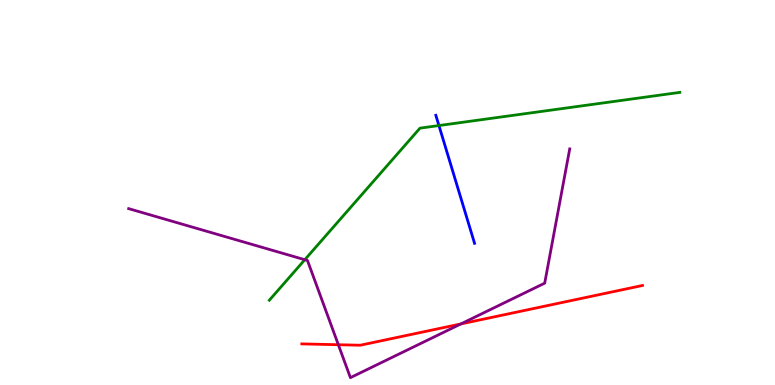[{'lines': ['blue', 'red'], 'intersections': []}, {'lines': ['green', 'red'], 'intersections': []}, {'lines': ['purple', 'red'], 'intersections': [{'x': 4.37, 'y': 1.05}, {'x': 5.95, 'y': 1.59}]}, {'lines': ['blue', 'green'], 'intersections': [{'x': 5.66, 'y': 6.74}]}, {'lines': ['blue', 'purple'], 'intersections': []}, {'lines': ['green', 'purple'], 'intersections': [{'x': 3.93, 'y': 3.25}]}]